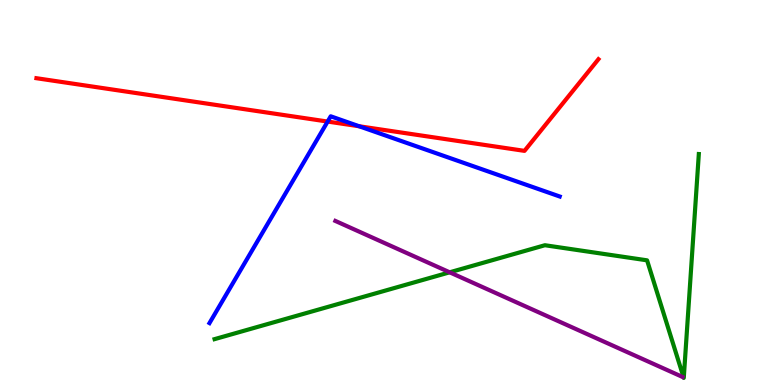[{'lines': ['blue', 'red'], 'intersections': [{'x': 4.23, 'y': 6.84}, {'x': 4.63, 'y': 6.72}]}, {'lines': ['green', 'red'], 'intersections': []}, {'lines': ['purple', 'red'], 'intersections': []}, {'lines': ['blue', 'green'], 'intersections': []}, {'lines': ['blue', 'purple'], 'intersections': []}, {'lines': ['green', 'purple'], 'intersections': [{'x': 5.8, 'y': 2.93}]}]